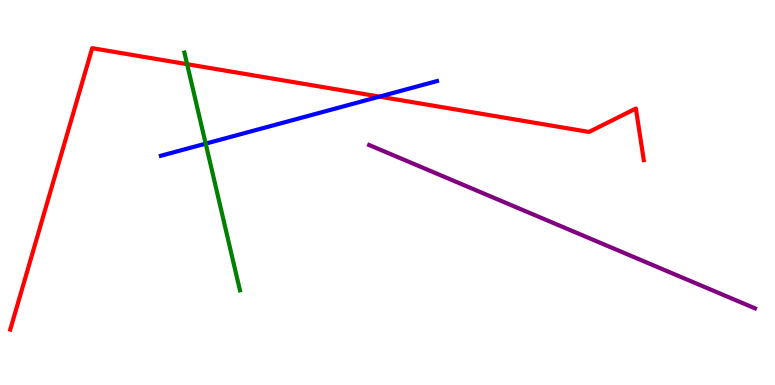[{'lines': ['blue', 'red'], 'intersections': [{'x': 4.9, 'y': 7.49}]}, {'lines': ['green', 'red'], 'intersections': [{'x': 2.41, 'y': 8.33}]}, {'lines': ['purple', 'red'], 'intersections': []}, {'lines': ['blue', 'green'], 'intersections': [{'x': 2.65, 'y': 6.27}]}, {'lines': ['blue', 'purple'], 'intersections': []}, {'lines': ['green', 'purple'], 'intersections': []}]